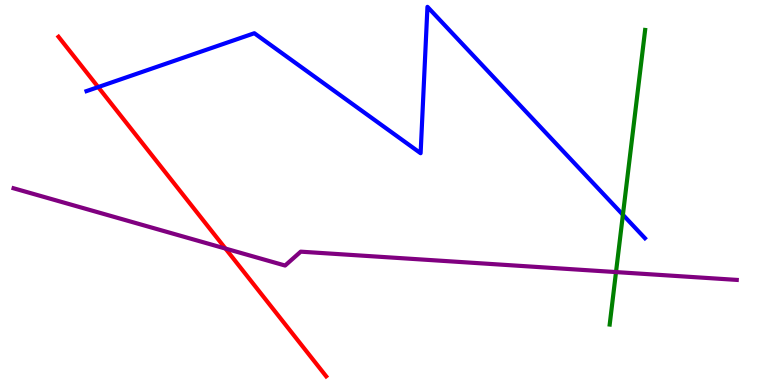[{'lines': ['blue', 'red'], 'intersections': [{'x': 1.27, 'y': 7.74}]}, {'lines': ['green', 'red'], 'intersections': []}, {'lines': ['purple', 'red'], 'intersections': [{'x': 2.91, 'y': 3.54}]}, {'lines': ['blue', 'green'], 'intersections': [{'x': 8.04, 'y': 4.42}]}, {'lines': ['blue', 'purple'], 'intersections': []}, {'lines': ['green', 'purple'], 'intersections': [{'x': 7.95, 'y': 2.93}]}]